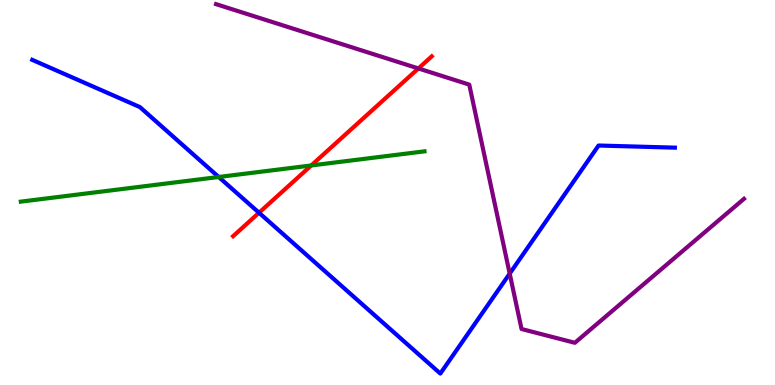[{'lines': ['blue', 'red'], 'intersections': [{'x': 3.34, 'y': 4.47}]}, {'lines': ['green', 'red'], 'intersections': [{'x': 4.02, 'y': 5.7}]}, {'lines': ['purple', 'red'], 'intersections': [{'x': 5.4, 'y': 8.22}]}, {'lines': ['blue', 'green'], 'intersections': [{'x': 2.82, 'y': 5.4}]}, {'lines': ['blue', 'purple'], 'intersections': [{'x': 6.58, 'y': 2.89}]}, {'lines': ['green', 'purple'], 'intersections': []}]